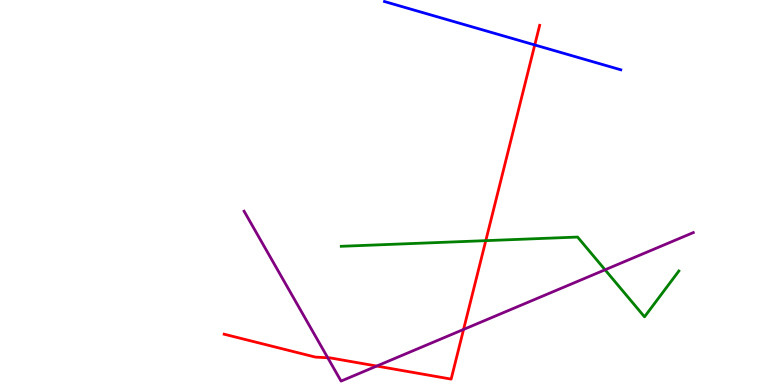[{'lines': ['blue', 'red'], 'intersections': [{'x': 6.9, 'y': 8.83}]}, {'lines': ['green', 'red'], 'intersections': [{'x': 6.27, 'y': 3.75}]}, {'lines': ['purple', 'red'], 'intersections': [{'x': 4.23, 'y': 0.708}, {'x': 4.86, 'y': 0.492}, {'x': 5.98, 'y': 1.44}]}, {'lines': ['blue', 'green'], 'intersections': []}, {'lines': ['blue', 'purple'], 'intersections': []}, {'lines': ['green', 'purple'], 'intersections': [{'x': 7.81, 'y': 2.99}]}]